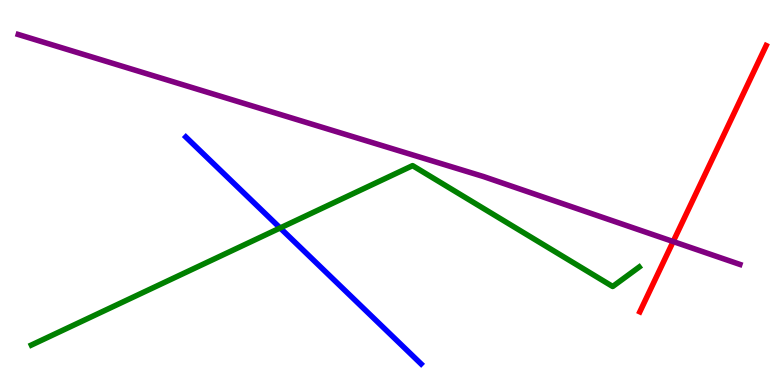[{'lines': ['blue', 'red'], 'intersections': []}, {'lines': ['green', 'red'], 'intersections': []}, {'lines': ['purple', 'red'], 'intersections': [{'x': 8.69, 'y': 3.73}]}, {'lines': ['blue', 'green'], 'intersections': [{'x': 3.61, 'y': 4.08}]}, {'lines': ['blue', 'purple'], 'intersections': []}, {'lines': ['green', 'purple'], 'intersections': []}]